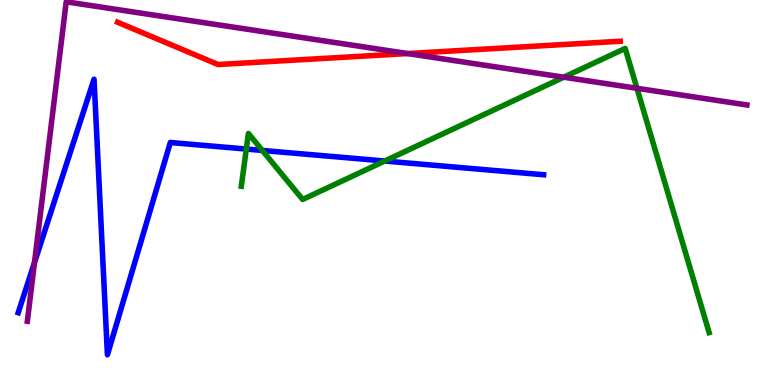[{'lines': ['blue', 'red'], 'intersections': []}, {'lines': ['green', 'red'], 'intersections': []}, {'lines': ['purple', 'red'], 'intersections': [{'x': 5.26, 'y': 8.61}]}, {'lines': ['blue', 'green'], 'intersections': [{'x': 3.18, 'y': 6.13}, {'x': 3.39, 'y': 6.09}, {'x': 4.96, 'y': 5.82}]}, {'lines': ['blue', 'purple'], 'intersections': [{'x': 0.445, 'y': 3.18}]}, {'lines': ['green', 'purple'], 'intersections': [{'x': 7.27, 'y': 7.99}, {'x': 8.22, 'y': 7.71}]}]